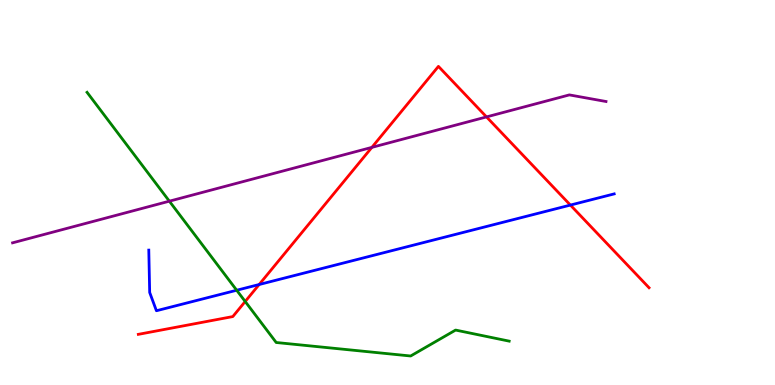[{'lines': ['blue', 'red'], 'intersections': [{'x': 3.34, 'y': 2.61}, {'x': 7.36, 'y': 4.67}]}, {'lines': ['green', 'red'], 'intersections': [{'x': 3.16, 'y': 2.17}]}, {'lines': ['purple', 'red'], 'intersections': [{'x': 4.8, 'y': 6.17}, {'x': 6.28, 'y': 6.96}]}, {'lines': ['blue', 'green'], 'intersections': [{'x': 3.05, 'y': 2.46}]}, {'lines': ['blue', 'purple'], 'intersections': []}, {'lines': ['green', 'purple'], 'intersections': [{'x': 2.19, 'y': 4.77}]}]